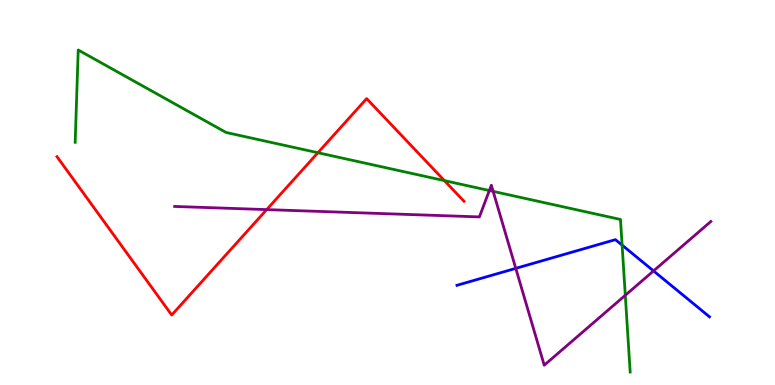[{'lines': ['blue', 'red'], 'intersections': []}, {'lines': ['green', 'red'], 'intersections': [{'x': 4.1, 'y': 6.03}, {'x': 5.73, 'y': 5.31}]}, {'lines': ['purple', 'red'], 'intersections': [{'x': 3.44, 'y': 4.56}]}, {'lines': ['blue', 'green'], 'intersections': [{'x': 8.03, 'y': 3.63}]}, {'lines': ['blue', 'purple'], 'intersections': [{'x': 6.66, 'y': 3.03}, {'x': 8.43, 'y': 2.96}]}, {'lines': ['green', 'purple'], 'intersections': [{'x': 6.31, 'y': 5.05}, {'x': 6.36, 'y': 5.03}, {'x': 8.07, 'y': 2.33}]}]